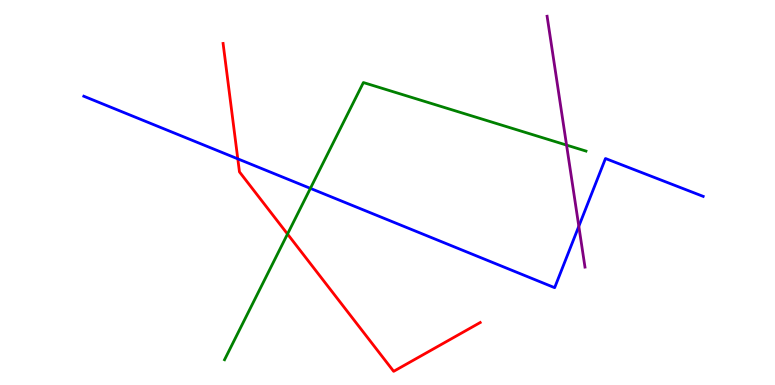[{'lines': ['blue', 'red'], 'intersections': [{'x': 3.07, 'y': 5.87}]}, {'lines': ['green', 'red'], 'intersections': [{'x': 3.71, 'y': 3.92}]}, {'lines': ['purple', 'red'], 'intersections': []}, {'lines': ['blue', 'green'], 'intersections': [{'x': 4.0, 'y': 5.11}]}, {'lines': ['blue', 'purple'], 'intersections': [{'x': 7.47, 'y': 4.12}]}, {'lines': ['green', 'purple'], 'intersections': [{'x': 7.31, 'y': 6.23}]}]